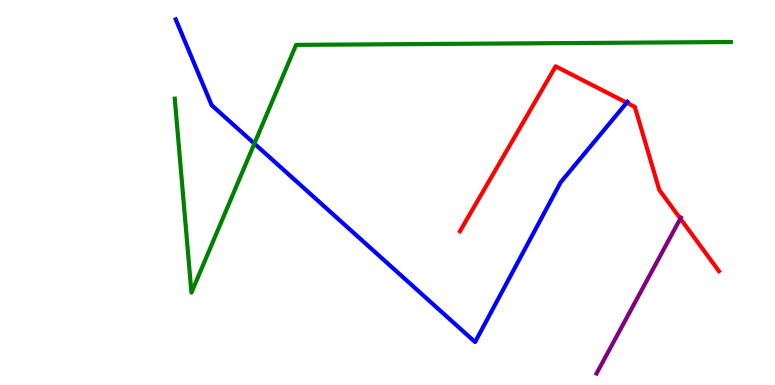[{'lines': ['blue', 'red'], 'intersections': [{'x': 8.09, 'y': 7.33}]}, {'lines': ['green', 'red'], 'intersections': []}, {'lines': ['purple', 'red'], 'intersections': [{'x': 8.78, 'y': 4.32}]}, {'lines': ['blue', 'green'], 'intersections': [{'x': 3.28, 'y': 6.27}]}, {'lines': ['blue', 'purple'], 'intersections': []}, {'lines': ['green', 'purple'], 'intersections': []}]